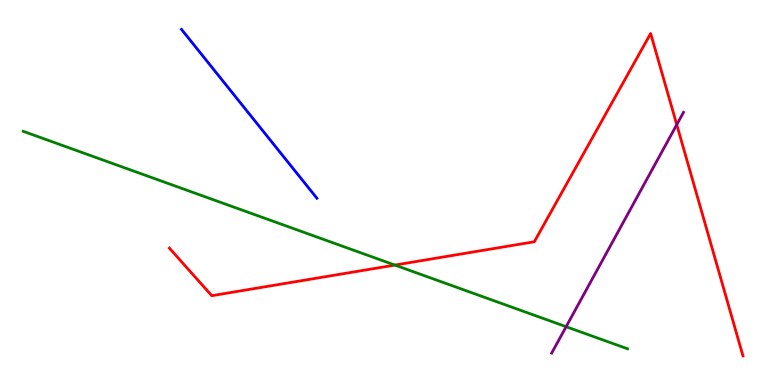[{'lines': ['blue', 'red'], 'intersections': []}, {'lines': ['green', 'red'], 'intersections': [{'x': 5.1, 'y': 3.11}]}, {'lines': ['purple', 'red'], 'intersections': [{'x': 8.73, 'y': 6.76}]}, {'lines': ['blue', 'green'], 'intersections': []}, {'lines': ['blue', 'purple'], 'intersections': []}, {'lines': ['green', 'purple'], 'intersections': [{'x': 7.3, 'y': 1.51}]}]